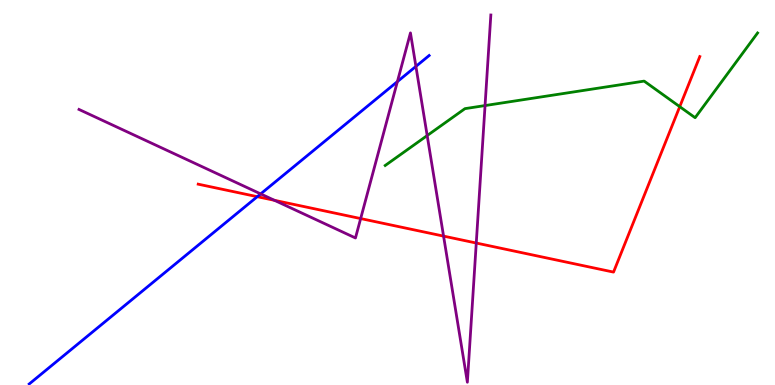[{'lines': ['blue', 'red'], 'intersections': [{'x': 3.32, 'y': 4.89}]}, {'lines': ['green', 'red'], 'intersections': [{'x': 8.77, 'y': 7.23}]}, {'lines': ['purple', 'red'], 'intersections': [{'x': 3.54, 'y': 4.8}, {'x': 4.65, 'y': 4.32}, {'x': 5.72, 'y': 3.87}, {'x': 6.15, 'y': 3.69}]}, {'lines': ['blue', 'green'], 'intersections': []}, {'lines': ['blue', 'purple'], 'intersections': [{'x': 3.36, 'y': 4.96}, {'x': 5.13, 'y': 7.88}, {'x': 5.37, 'y': 8.28}]}, {'lines': ['green', 'purple'], 'intersections': [{'x': 5.51, 'y': 6.48}, {'x': 6.26, 'y': 7.26}]}]